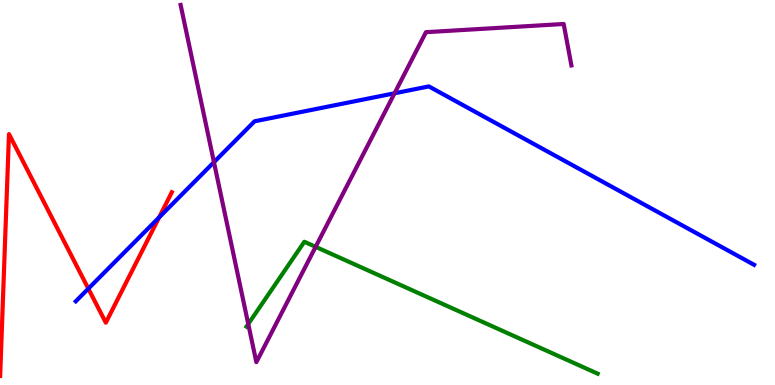[{'lines': ['blue', 'red'], 'intersections': [{'x': 1.14, 'y': 2.5}, {'x': 2.05, 'y': 4.35}]}, {'lines': ['green', 'red'], 'intersections': []}, {'lines': ['purple', 'red'], 'intersections': []}, {'lines': ['blue', 'green'], 'intersections': []}, {'lines': ['blue', 'purple'], 'intersections': [{'x': 2.76, 'y': 5.79}, {'x': 5.09, 'y': 7.58}]}, {'lines': ['green', 'purple'], 'intersections': [{'x': 3.2, 'y': 1.58}, {'x': 4.07, 'y': 3.59}]}]